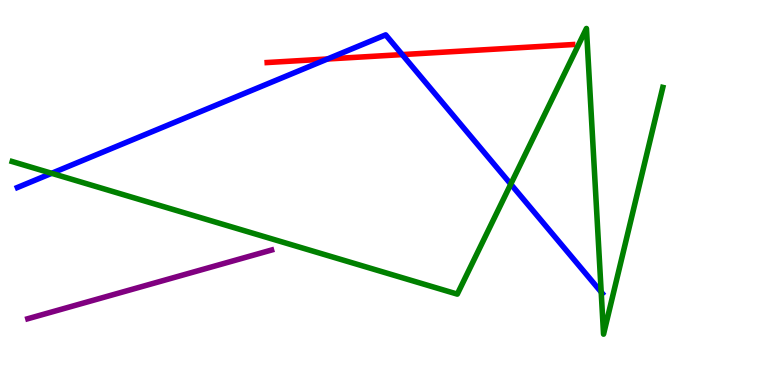[{'lines': ['blue', 'red'], 'intersections': [{'x': 4.23, 'y': 8.47}, {'x': 5.19, 'y': 8.58}]}, {'lines': ['green', 'red'], 'intersections': []}, {'lines': ['purple', 'red'], 'intersections': []}, {'lines': ['blue', 'green'], 'intersections': [{'x': 0.667, 'y': 5.5}, {'x': 6.59, 'y': 5.22}, {'x': 7.76, 'y': 2.41}]}, {'lines': ['blue', 'purple'], 'intersections': []}, {'lines': ['green', 'purple'], 'intersections': []}]